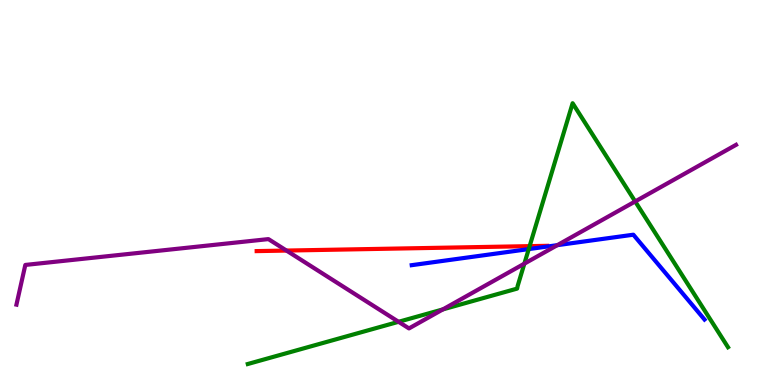[{'lines': ['blue', 'red'], 'intersections': []}, {'lines': ['green', 'red'], 'intersections': [{'x': 6.83, 'y': 3.61}]}, {'lines': ['purple', 'red'], 'intersections': [{'x': 3.7, 'y': 3.49}]}, {'lines': ['blue', 'green'], 'intersections': [{'x': 6.82, 'y': 3.53}]}, {'lines': ['blue', 'purple'], 'intersections': [{'x': 7.19, 'y': 3.63}]}, {'lines': ['green', 'purple'], 'intersections': [{'x': 5.14, 'y': 1.64}, {'x': 5.71, 'y': 1.96}, {'x': 6.77, 'y': 3.15}, {'x': 8.2, 'y': 4.77}]}]